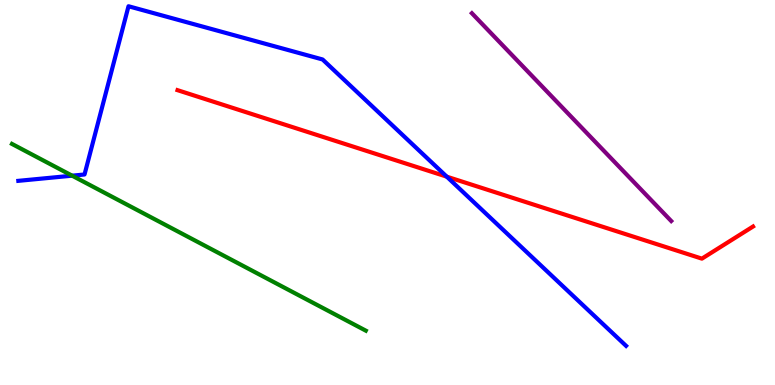[{'lines': ['blue', 'red'], 'intersections': [{'x': 5.77, 'y': 5.41}]}, {'lines': ['green', 'red'], 'intersections': []}, {'lines': ['purple', 'red'], 'intersections': []}, {'lines': ['blue', 'green'], 'intersections': [{'x': 0.931, 'y': 5.44}]}, {'lines': ['blue', 'purple'], 'intersections': []}, {'lines': ['green', 'purple'], 'intersections': []}]